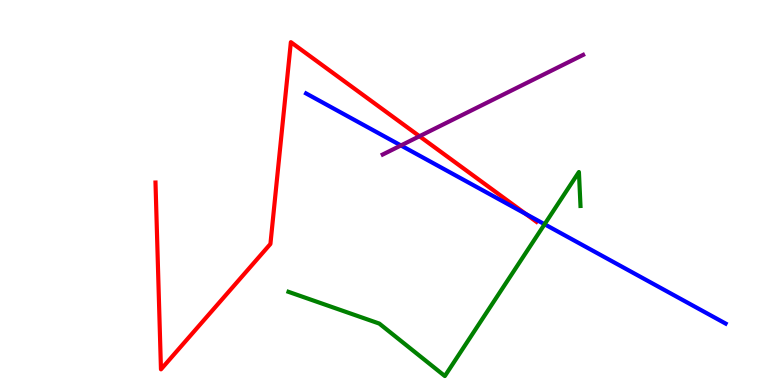[{'lines': ['blue', 'red'], 'intersections': [{'x': 6.78, 'y': 4.45}]}, {'lines': ['green', 'red'], 'intersections': []}, {'lines': ['purple', 'red'], 'intersections': [{'x': 5.41, 'y': 6.46}]}, {'lines': ['blue', 'green'], 'intersections': [{'x': 7.03, 'y': 4.18}]}, {'lines': ['blue', 'purple'], 'intersections': [{'x': 5.17, 'y': 6.22}]}, {'lines': ['green', 'purple'], 'intersections': []}]